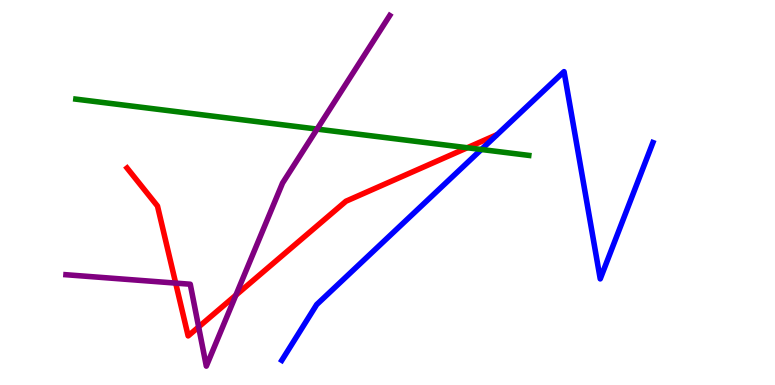[{'lines': ['blue', 'red'], 'intersections': []}, {'lines': ['green', 'red'], 'intersections': [{'x': 6.03, 'y': 6.16}]}, {'lines': ['purple', 'red'], 'intersections': [{'x': 2.27, 'y': 2.65}, {'x': 2.56, 'y': 1.51}, {'x': 3.04, 'y': 2.33}]}, {'lines': ['blue', 'green'], 'intersections': [{'x': 6.21, 'y': 6.12}]}, {'lines': ['blue', 'purple'], 'intersections': []}, {'lines': ['green', 'purple'], 'intersections': [{'x': 4.09, 'y': 6.65}]}]